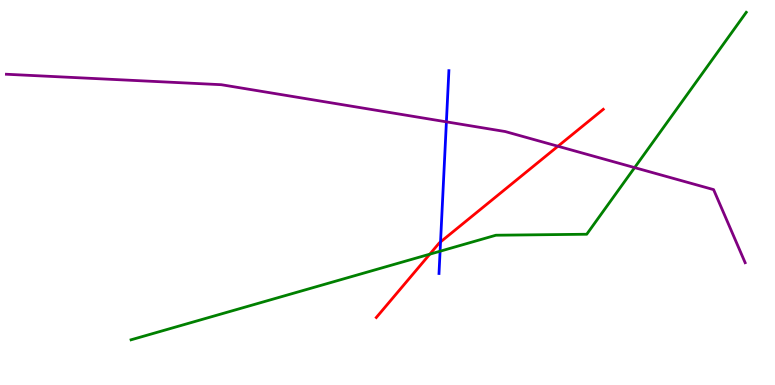[{'lines': ['blue', 'red'], 'intersections': [{'x': 5.68, 'y': 3.72}]}, {'lines': ['green', 'red'], 'intersections': [{'x': 5.55, 'y': 3.4}]}, {'lines': ['purple', 'red'], 'intersections': [{'x': 7.2, 'y': 6.2}]}, {'lines': ['blue', 'green'], 'intersections': [{'x': 5.68, 'y': 3.47}]}, {'lines': ['blue', 'purple'], 'intersections': [{'x': 5.76, 'y': 6.84}]}, {'lines': ['green', 'purple'], 'intersections': [{'x': 8.19, 'y': 5.65}]}]